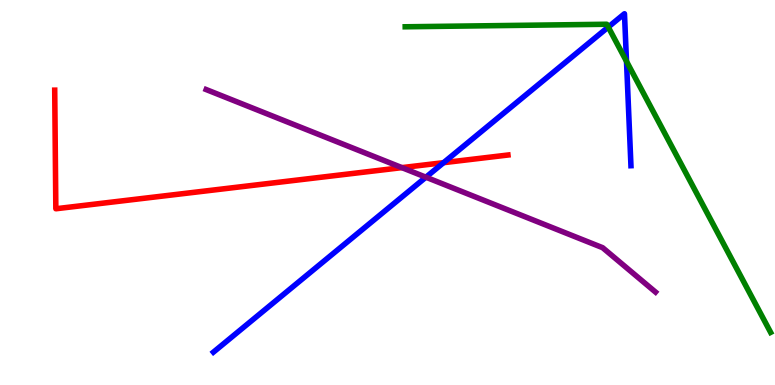[{'lines': ['blue', 'red'], 'intersections': [{'x': 5.72, 'y': 5.77}]}, {'lines': ['green', 'red'], 'intersections': []}, {'lines': ['purple', 'red'], 'intersections': [{'x': 5.19, 'y': 5.65}]}, {'lines': ['blue', 'green'], 'intersections': [{'x': 7.85, 'y': 9.3}, {'x': 8.08, 'y': 8.41}]}, {'lines': ['blue', 'purple'], 'intersections': [{'x': 5.5, 'y': 5.4}]}, {'lines': ['green', 'purple'], 'intersections': []}]